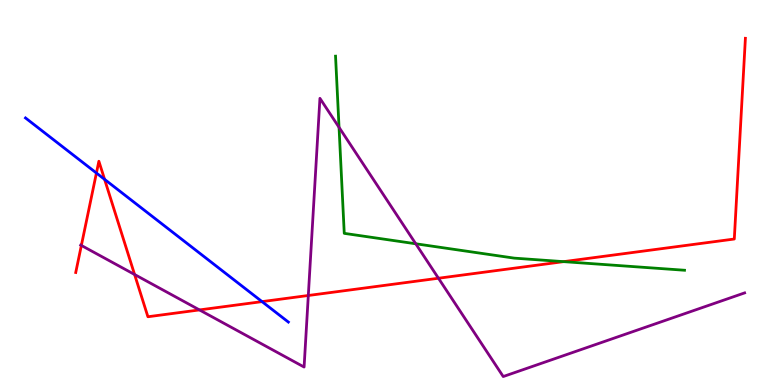[{'lines': ['blue', 'red'], 'intersections': [{'x': 1.24, 'y': 5.51}, {'x': 1.35, 'y': 5.34}, {'x': 3.38, 'y': 2.17}]}, {'lines': ['green', 'red'], 'intersections': [{'x': 7.27, 'y': 3.2}]}, {'lines': ['purple', 'red'], 'intersections': [{'x': 1.05, 'y': 3.62}, {'x': 1.74, 'y': 2.87}, {'x': 2.57, 'y': 1.95}, {'x': 3.98, 'y': 2.32}, {'x': 5.66, 'y': 2.77}]}, {'lines': ['blue', 'green'], 'intersections': []}, {'lines': ['blue', 'purple'], 'intersections': []}, {'lines': ['green', 'purple'], 'intersections': [{'x': 4.37, 'y': 6.69}, {'x': 5.36, 'y': 3.67}]}]